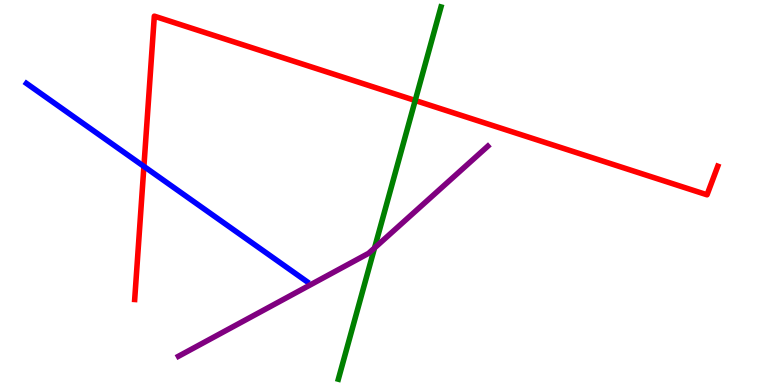[{'lines': ['blue', 'red'], 'intersections': [{'x': 1.86, 'y': 5.68}]}, {'lines': ['green', 'red'], 'intersections': [{'x': 5.36, 'y': 7.39}]}, {'lines': ['purple', 'red'], 'intersections': []}, {'lines': ['blue', 'green'], 'intersections': []}, {'lines': ['blue', 'purple'], 'intersections': []}, {'lines': ['green', 'purple'], 'intersections': [{'x': 4.83, 'y': 3.56}]}]